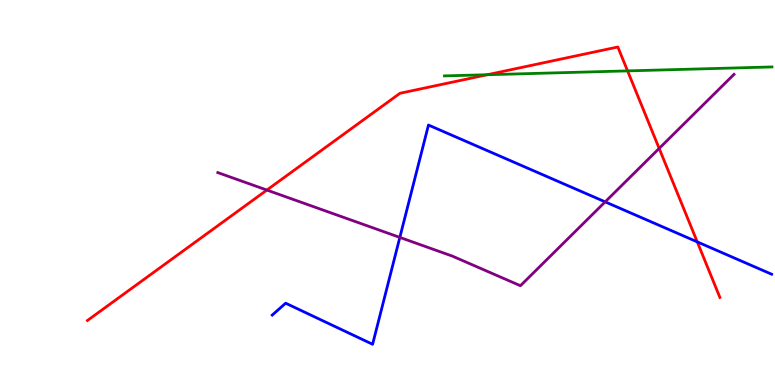[{'lines': ['blue', 'red'], 'intersections': [{'x': 9.0, 'y': 3.72}]}, {'lines': ['green', 'red'], 'intersections': [{'x': 6.29, 'y': 8.06}, {'x': 8.1, 'y': 8.16}]}, {'lines': ['purple', 'red'], 'intersections': [{'x': 3.44, 'y': 5.06}, {'x': 8.51, 'y': 6.14}]}, {'lines': ['blue', 'green'], 'intersections': []}, {'lines': ['blue', 'purple'], 'intersections': [{'x': 5.16, 'y': 3.83}, {'x': 7.81, 'y': 4.76}]}, {'lines': ['green', 'purple'], 'intersections': []}]